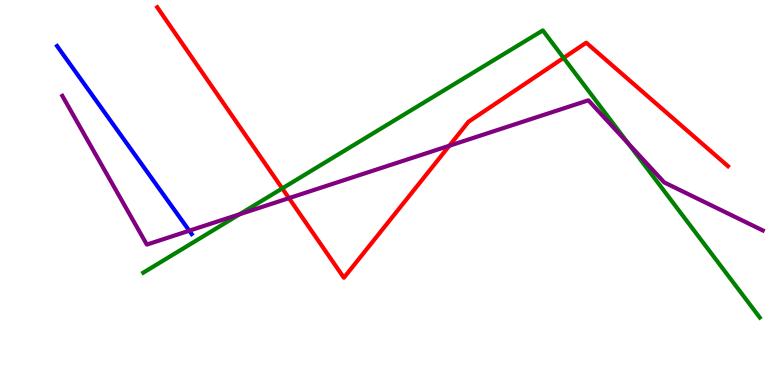[{'lines': ['blue', 'red'], 'intersections': []}, {'lines': ['green', 'red'], 'intersections': [{'x': 3.64, 'y': 5.11}, {'x': 7.27, 'y': 8.5}]}, {'lines': ['purple', 'red'], 'intersections': [{'x': 3.73, 'y': 4.85}, {'x': 5.8, 'y': 6.21}]}, {'lines': ['blue', 'green'], 'intersections': []}, {'lines': ['blue', 'purple'], 'intersections': [{'x': 2.44, 'y': 4.01}]}, {'lines': ['green', 'purple'], 'intersections': [{'x': 3.09, 'y': 4.43}, {'x': 8.11, 'y': 6.27}]}]